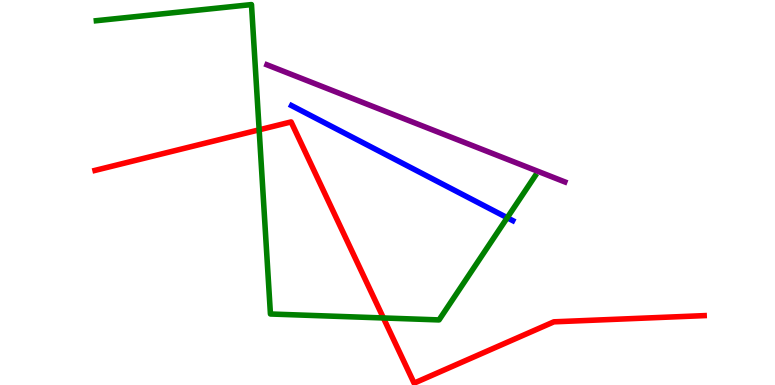[{'lines': ['blue', 'red'], 'intersections': []}, {'lines': ['green', 'red'], 'intersections': [{'x': 3.34, 'y': 6.63}, {'x': 4.95, 'y': 1.74}]}, {'lines': ['purple', 'red'], 'intersections': []}, {'lines': ['blue', 'green'], 'intersections': [{'x': 6.54, 'y': 4.34}]}, {'lines': ['blue', 'purple'], 'intersections': []}, {'lines': ['green', 'purple'], 'intersections': []}]